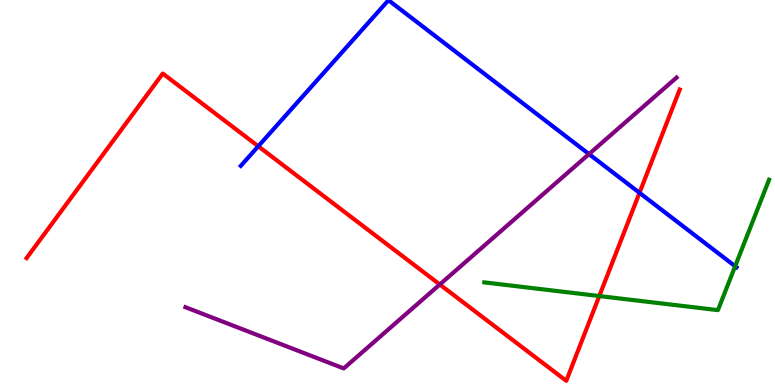[{'lines': ['blue', 'red'], 'intersections': [{'x': 3.33, 'y': 6.2}, {'x': 8.25, 'y': 4.99}]}, {'lines': ['green', 'red'], 'intersections': [{'x': 7.73, 'y': 2.31}]}, {'lines': ['purple', 'red'], 'intersections': [{'x': 5.67, 'y': 2.61}]}, {'lines': ['blue', 'green'], 'intersections': [{'x': 9.49, 'y': 3.09}]}, {'lines': ['blue', 'purple'], 'intersections': [{'x': 7.6, 'y': 6.0}]}, {'lines': ['green', 'purple'], 'intersections': []}]